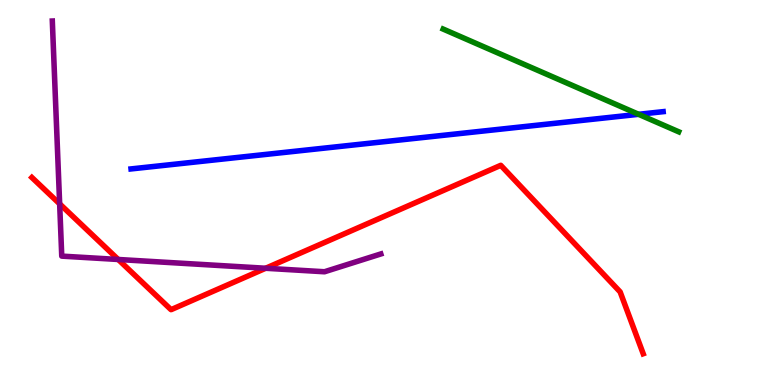[{'lines': ['blue', 'red'], 'intersections': []}, {'lines': ['green', 'red'], 'intersections': []}, {'lines': ['purple', 'red'], 'intersections': [{'x': 0.77, 'y': 4.7}, {'x': 1.53, 'y': 3.26}, {'x': 3.43, 'y': 3.03}]}, {'lines': ['blue', 'green'], 'intersections': [{'x': 8.24, 'y': 7.03}]}, {'lines': ['blue', 'purple'], 'intersections': []}, {'lines': ['green', 'purple'], 'intersections': []}]